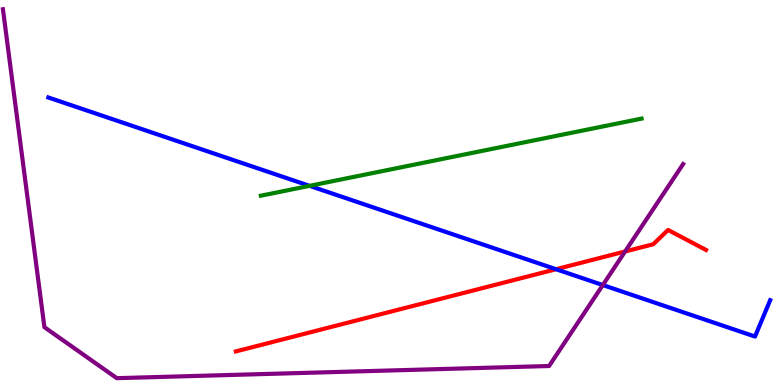[{'lines': ['blue', 'red'], 'intersections': [{'x': 7.17, 'y': 3.01}]}, {'lines': ['green', 'red'], 'intersections': []}, {'lines': ['purple', 'red'], 'intersections': [{'x': 8.07, 'y': 3.47}]}, {'lines': ['blue', 'green'], 'intersections': [{'x': 3.99, 'y': 5.17}]}, {'lines': ['blue', 'purple'], 'intersections': [{'x': 7.78, 'y': 2.6}]}, {'lines': ['green', 'purple'], 'intersections': []}]